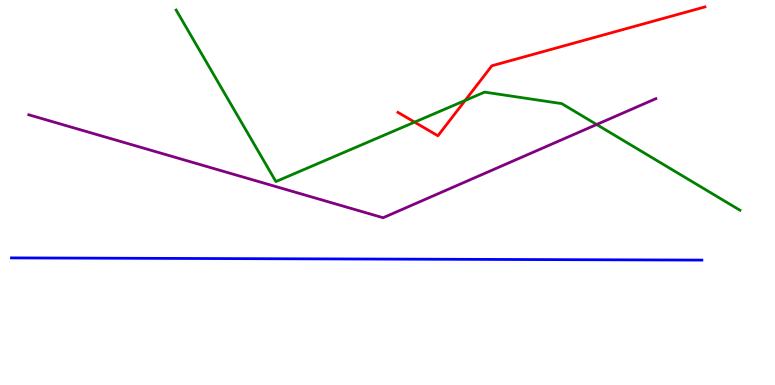[{'lines': ['blue', 'red'], 'intersections': []}, {'lines': ['green', 'red'], 'intersections': [{'x': 5.35, 'y': 6.83}, {'x': 6.0, 'y': 7.39}]}, {'lines': ['purple', 'red'], 'intersections': []}, {'lines': ['blue', 'green'], 'intersections': []}, {'lines': ['blue', 'purple'], 'intersections': []}, {'lines': ['green', 'purple'], 'intersections': [{'x': 7.7, 'y': 6.77}]}]